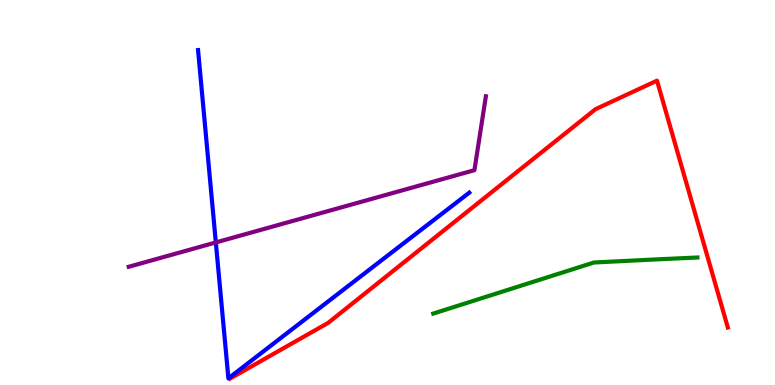[{'lines': ['blue', 'red'], 'intersections': []}, {'lines': ['green', 'red'], 'intersections': []}, {'lines': ['purple', 'red'], 'intersections': []}, {'lines': ['blue', 'green'], 'intersections': []}, {'lines': ['blue', 'purple'], 'intersections': [{'x': 2.78, 'y': 3.7}]}, {'lines': ['green', 'purple'], 'intersections': []}]